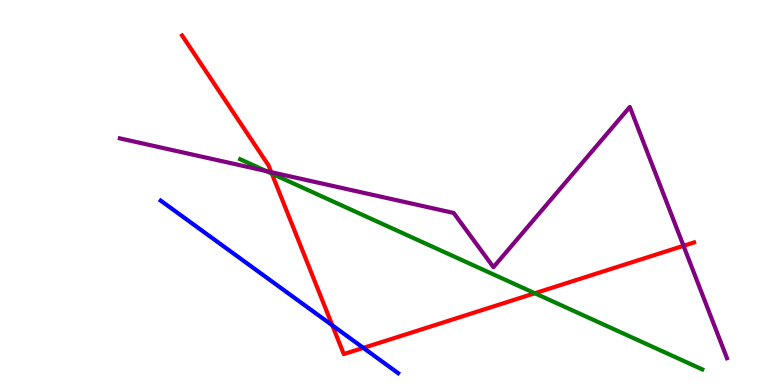[{'lines': ['blue', 'red'], 'intersections': [{'x': 4.29, 'y': 1.55}, {'x': 4.69, 'y': 0.964}]}, {'lines': ['green', 'red'], 'intersections': [{'x': 3.51, 'y': 5.49}, {'x': 6.9, 'y': 2.38}]}, {'lines': ['purple', 'red'], 'intersections': [{'x': 3.5, 'y': 5.53}, {'x': 8.82, 'y': 3.61}]}, {'lines': ['blue', 'green'], 'intersections': []}, {'lines': ['blue', 'purple'], 'intersections': []}, {'lines': ['green', 'purple'], 'intersections': [{'x': 3.43, 'y': 5.56}]}]